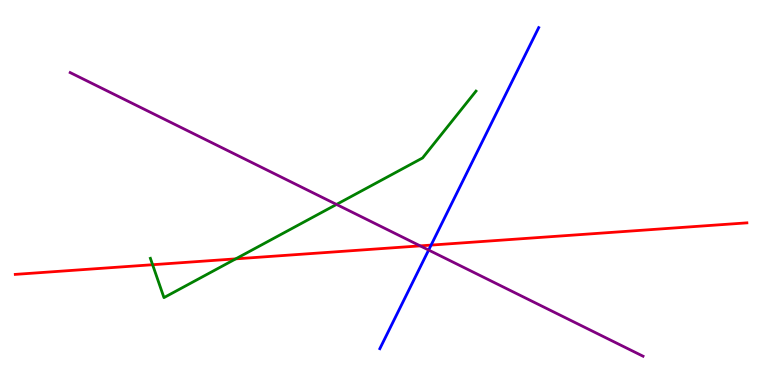[{'lines': ['blue', 'red'], 'intersections': [{'x': 5.56, 'y': 3.63}]}, {'lines': ['green', 'red'], 'intersections': [{'x': 1.97, 'y': 3.12}, {'x': 3.04, 'y': 3.28}]}, {'lines': ['purple', 'red'], 'intersections': [{'x': 5.42, 'y': 3.61}]}, {'lines': ['blue', 'green'], 'intersections': []}, {'lines': ['blue', 'purple'], 'intersections': [{'x': 5.53, 'y': 3.51}]}, {'lines': ['green', 'purple'], 'intersections': [{'x': 4.34, 'y': 4.69}]}]